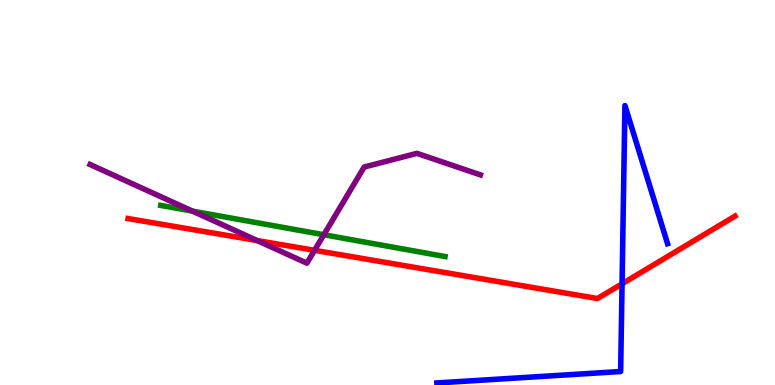[{'lines': ['blue', 'red'], 'intersections': [{'x': 8.03, 'y': 2.63}]}, {'lines': ['green', 'red'], 'intersections': []}, {'lines': ['purple', 'red'], 'intersections': [{'x': 3.32, 'y': 3.75}, {'x': 4.06, 'y': 3.5}]}, {'lines': ['blue', 'green'], 'intersections': []}, {'lines': ['blue', 'purple'], 'intersections': []}, {'lines': ['green', 'purple'], 'intersections': [{'x': 2.48, 'y': 4.52}, {'x': 4.18, 'y': 3.9}]}]